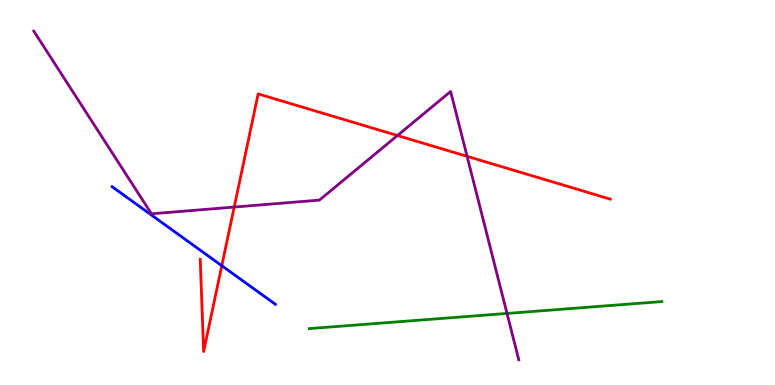[{'lines': ['blue', 'red'], 'intersections': [{'x': 2.86, 'y': 3.1}]}, {'lines': ['green', 'red'], 'intersections': []}, {'lines': ['purple', 'red'], 'intersections': [{'x': 3.02, 'y': 4.62}, {'x': 5.13, 'y': 6.48}, {'x': 6.03, 'y': 5.94}]}, {'lines': ['blue', 'green'], 'intersections': []}, {'lines': ['blue', 'purple'], 'intersections': []}, {'lines': ['green', 'purple'], 'intersections': [{'x': 6.54, 'y': 1.86}]}]